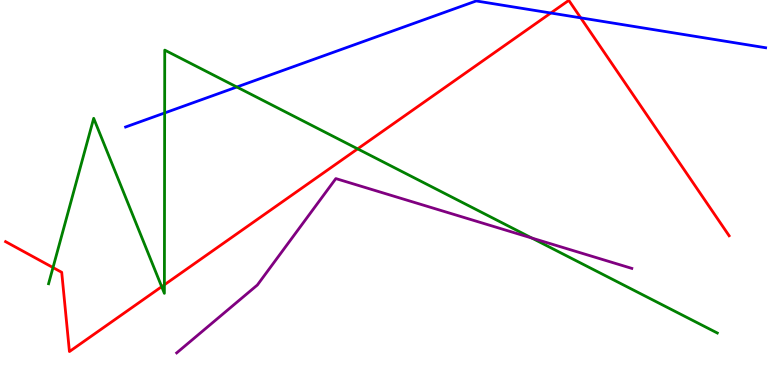[{'lines': ['blue', 'red'], 'intersections': [{'x': 7.11, 'y': 9.66}, {'x': 7.49, 'y': 9.54}]}, {'lines': ['green', 'red'], 'intersections': [{'x': 0.684, 'y': 3.05}, {'x': 2.09, 'y': 2.55}, {'x': 2.12, 'y': 2.6}, {'x': 4.61, 'y': 6.13}]}, {'lines': ['purple', 'red'], 'intersections': []}, {'lines': ['blue', 'green'], 'intersections': [{'x': 2.12, 'y': 7.07}, {'x': 3.06, 'y': 7.74}]}, {'lines': ['blue', 'purple'], 'intersections': []}, {'lines': ['green', 'purple'], 'intersections': [{'x': 6.86, 'y': 3.82}]}]